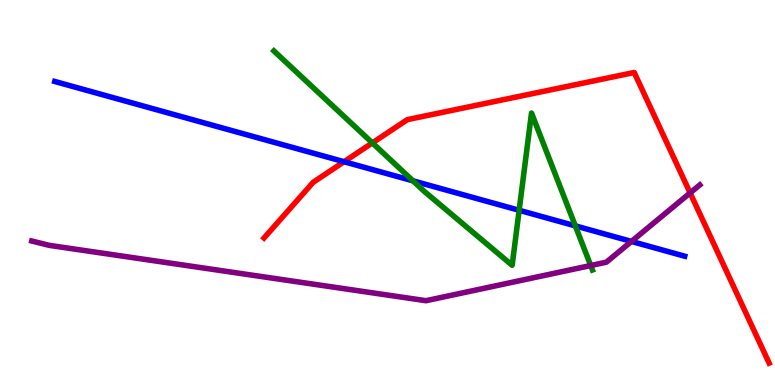[{'lines': ['blue', 'red'], 'intersections': [{'x': 4.44, 'y': 5.8}]}, {'lines': ['green', 'red'], 'intersections': [{'x': 4.8, 'y': 6.29}]}, {'lines': ['purple', 'red'], 'intersections': [{'x': 8.9, 'y': 4.99}]}, {'lines': ['blue', 'green'], 'intersections': [{'x': 5.33, 'y': 5.3}, {'x': 6.7, 'y': 4.54}, {'x': 7.42, 'y': 4.13}]}, {'lines': ['blue', 'purple'], 'intersections': [{'x': 8.15, 'y': 3.73}]}, {'lines': ['green', 'purple'], 'intersections': [{'x': 7.62, 'y': 3.1}]}]